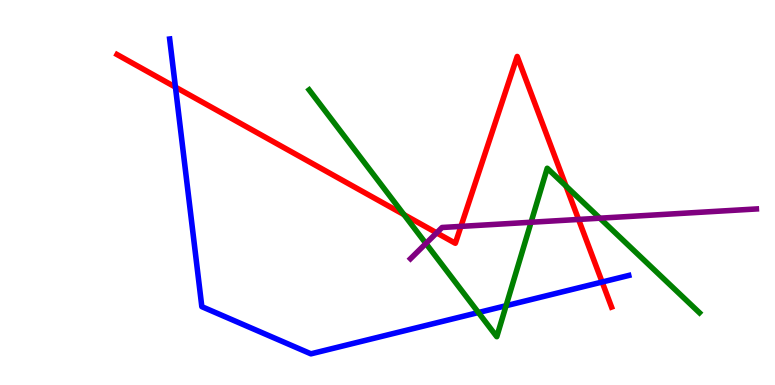[{'lines': ['blue', 'red'], 'intersections': [{'x': 2.26, 'y': 7.74}, {'x': 7.77, 'y': 2.67}]}, {'lines': ['green', 'red'], 'intersections': [{'x': 5.21, 'y': 4.43}, {'x': 7.3, 'y': 5.17}]}, {'lines': ['purple', 'red'], 'intersections': [{'x': 5.63, 'y': 3.95}, {'x': 5.95, 'y': 4.12}, {'x': 7.47, 'y': 4.3}]}, {'lines': ['blue', 'green'], 'intersections': [{'x': 6.17, 'y': 1.88}, {'x': 6.53, 'y': 2.06}]}, {'lines': ['blue', 'purple'], 'intersections': []}, {'lines': ['green', 'purple'], 'intersections': [{'x': 5.5, 'y': 3.68}, {'x': 6.85, 'y': 4.23}, {'x': 7.74, 'y': 4.33}]}]